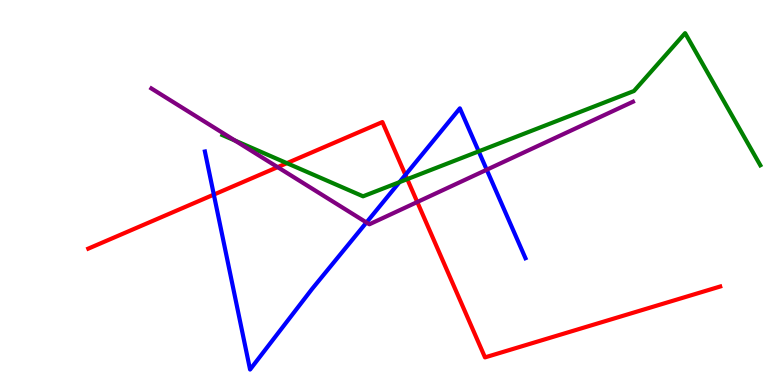[{'lines': ['blue', 'red'], 'intersections': [{'x': 2.76, 'y': 4.95}, {'x': 5.23, 'y': 5.46}]}, {'lines': ['green', 'red'], 'intersections': [{'x': 3.7, 'y': 5.76}, {'x': 5.26, 'y': 5.35}]}, {'lines': ['purple', 'red'], 'intersections': [{'x': 3.58, 'y': 5.66}, {'x': 5.38, 'y': 4.75}]}, {'lines': ['blue', 'green'], 'intersections': [{'x': 5.15, 'y': 5.27}, {'x': 6.18, 'y': 6.07}]}, {'lines': ['blue', 'purple'], 'intersections': [{'x': 4.73, 'y': 4.22}, {'x': 6.28, 'y': 5.59}]}, {'lines': ['green', 'purple'], 'intersections': [{'x': 3.03, 'y': 6.35}]}]